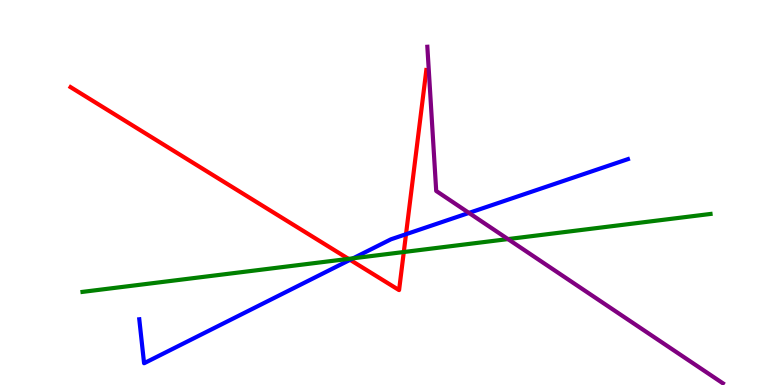[{'lines': ['blue', 'red'], 'intersections': [{'x': 4.52, 'y': 3.25}, {'x': 5.24, 'y': 3.92}]}, {'lines': ['green', 'red'], 'intersections': [{'x': 4.5, 'y': 3.28}, {'x': 5.21, 'y': 3.45}]}, {'lines': ['purple', 'red'], 'intersections': []}, {'lines': ['blue', 'green'], 'intersections': [{'x': 4.56, 'y': 3.29}]}, {'lines': ['blue', 'purple'], 'intersections': [{'x': 6.05, 'y': 4.47}]}, {'lines': ['green', 'purple'], 'intersections': [{'x': 6.55, 'y': 3.79}]}]